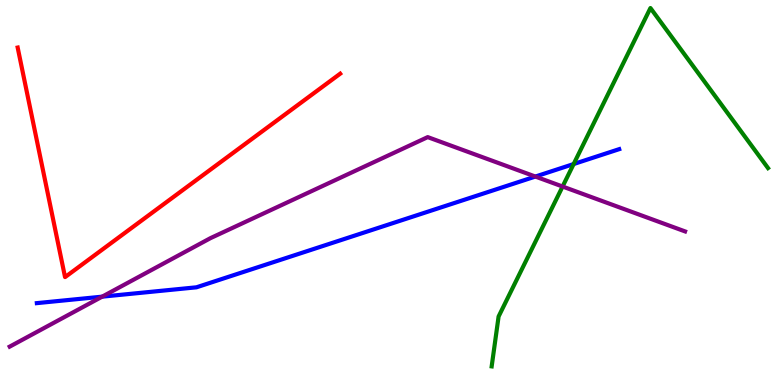[{'lines': ['blue', 'red'], 'intersections': []}, {'lines': ['green', 'red'], 'intersections': []}, {'lines': ['purple', 'red'], 'intersections': []}, {'lines': ['blue', 'green'], 'intersections': [{'x': 7.4, 'y': 5.74}]}, {'lines': ['blue', 'purple'], 'intersections': [{'x': 1.32, 'y': 2.29}, {'x': 6.91, 'y': 5.41}]}, {'lines': ['green', 'purple'], 'intersections': [{'x': 7.26, 'y': 5.16}]}]